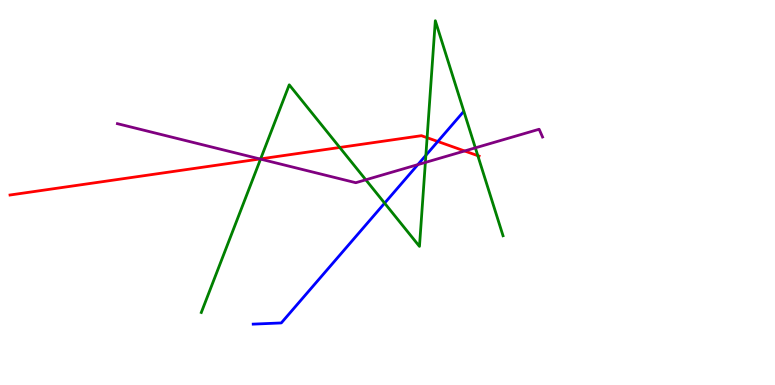[{'lines': ['blue', 'red'], 'intersections': [{'x': 5.65, 'y': 6.33}]}, {'lines': ['green', 'red'], 'intersections': [{'x': 3.36, 'y': 5.87}, {'x': 4.38, 'y': 6.17}, {'x': 5.51, 'y': 6.42}, {'x': 6.17, 'y': 5.96}]}, {'lines': ['purple', 'red'], 'intersections': [{'x': 3.35, 'y': 5.87}, {'x': 6.0, 'y': 6.08}]}, {'lines': ['blue', 'green'], 'intersections': [{'x': 4.96, 'y': 4.72}, {'x': 5.5, 'y': 5.97}]}, {'lines': ['blue', 'purple'], 'intersections': [{'x': 5.39, 'y': 5.72}]}, {'lines': ['green', 'purple'], 'intersections': [{'x': 3.36, 'y': 5.87}, {'x': 4.72, 'y': 5.33}, {'x': 5.49, 'y': 5.78}, {'x': 6.13, 'y': 6.16}]}]